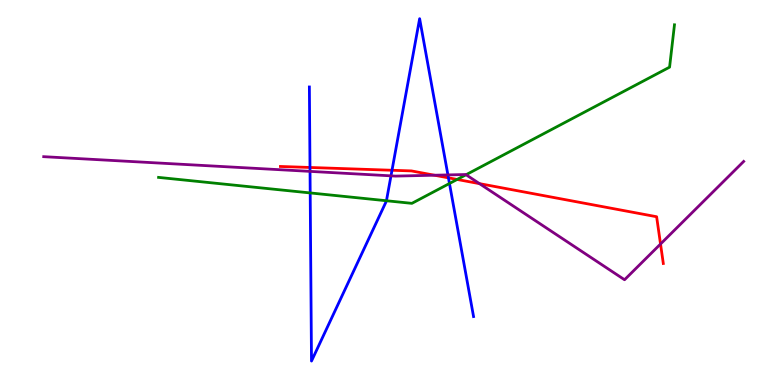[{'lines': ['blue', 'red'], 'intersections': [{'x': 4.0, 'y': 5.65}, {'x': 5.06, 'y': 5.58}, {'x': 5.79, 'y': 5.38}]}, {'lines': ['green', 'red'], 'intersections': [{'x': 5.9, 'y': 5.34}]}, {'lines': ['purple', 'red'], 'intersections': [{'x': 5.61, 'y': 5.45}, {'x': 6.19, 'y': 5.23}, {'x': 8.52, 'y': 3.66}]}, {'lines': ['blue', 'green'], 'intersections': [{'x': 4.0, 'y': 4.99}, {'x': 4.99, 'y': 4.79}, {'x': 5.8, 'y': 5.23}]}, {'lines': ['blue', 'purple'], 'intersections': [{'x': 4.0, 'y': 5.55}, {'x': 5.04, 'y': 5.43}, {'x': 5.78, 'y': 5.46}]}, {'lines': ['green', 'purple'], 'intersections': [{'x': 6.01, 'y': 5.46}]}]